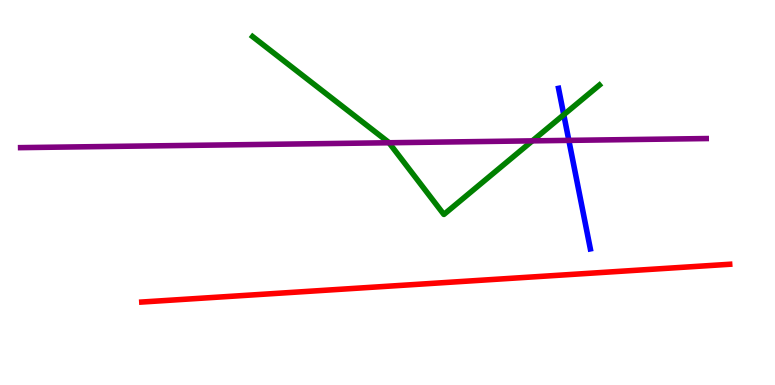[{'lines': ['blue', 'red'], 'intersections': []}, {'lines': ['green', 'red'], 'intersections': []}, {'lines': ['purple', 'red'], 'intersections': []}, {'lines': ['blue', 'green'], 'intersections': [{'x': 7.27, 'y': 7.02}]}, {'lines': ['blue', 'purple'], 'intersections': [{'x': 7.34, 'y': 6.35}]}, {'lines': ['green', 'purple'], 'intersections': [{'x': 5.02, 'y': 6.29}, {'x': 6.87, 'y': 6.34}]}]